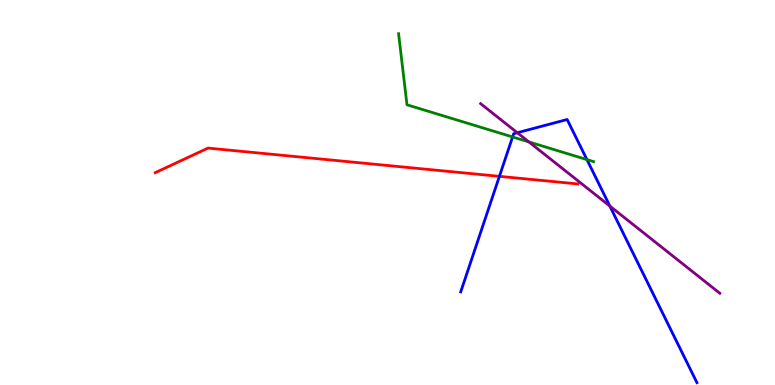[{'lines': ['blue', 'red'], 'intersections': [{'x': 6.44, 'y': 5.42}]}, {'lines': ['green', 'red'], 'intersections': []}, {'lines': ['purple', 'red'], 'intersections': []}, {'lines': ['blue', 'green'], 'intersections': [{'x': 6.61, 'y': 6.44}, {'x': 7.57, 'y': 5.85}]}, {'lines': ['blue', 'purple'], 'intersections': [{'x': 6.67, 'y': 6.55}, {'x': 7.87, 'y': 4.65}]}, {'lines': ['green', 'purple'], 'intersections': [{'x': 6.82, 'y': 6.31}]}]